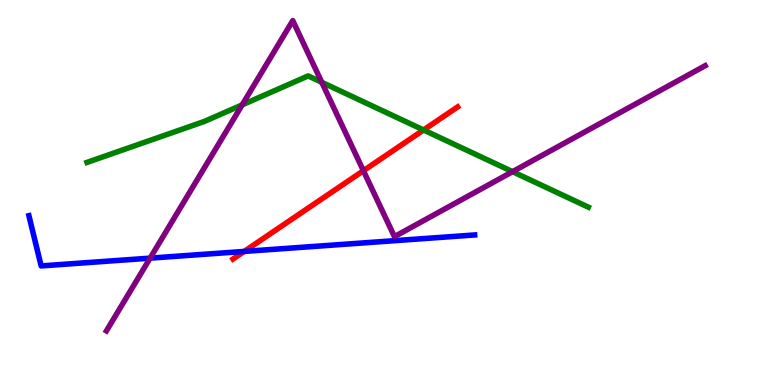[{'lines': ['blue', 'red'], 'intersections': [{'x': 3.15, 'y': 3.47}]}, {'lines': ['green', 'red'], 'intersections': [{'x': 5.47, 'y': 6.62}]}, {'lines': ['purple', 'red'], 'intersections': [{'x': 4.69, 'y': 5.57}]}, {'lines': ['blue', 'green'], 'intersections': []}, {'lines': ['blue', 'purple'], 'intersections': [{'x': 1.94, 'y': 3.3}]}, {'lines': ['green', 'purple'], 'intersections': [{'x': 3.12, 'y': 7.28}, {'x': 4.15, 'y': 7.86}, {'x': 6.61, 'y': 5.54}]}]